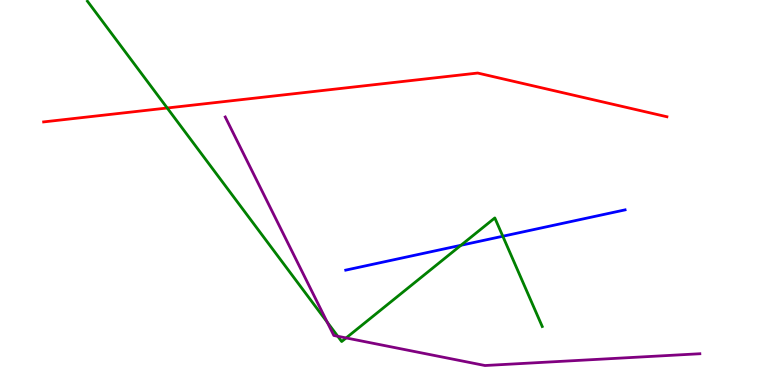[{'lines': ['blue', 'red'], 'intersections': []}, {'lines': ['green', 'red'], 'intersections': [{'x': 2.16, 'y': 7.19}]}, {'lines': ['purple', 'red'], 'intersections': []}, {'lines': ['blue', 'green'], 'intersections': [{'x': 5.95, 'y': 3.63}, {'x': 6.49, 'y': 3.86}]}, {'lines': ['blue', 'purple'], 'intersections': []}, {'lines': ['green', 'purple'], 'intersections': [{'x': 4.22, 'y': 1.63}, {'x': 4.36, 'y': 1.27}, {'x': 4.47, 'y': 1.22}]}]